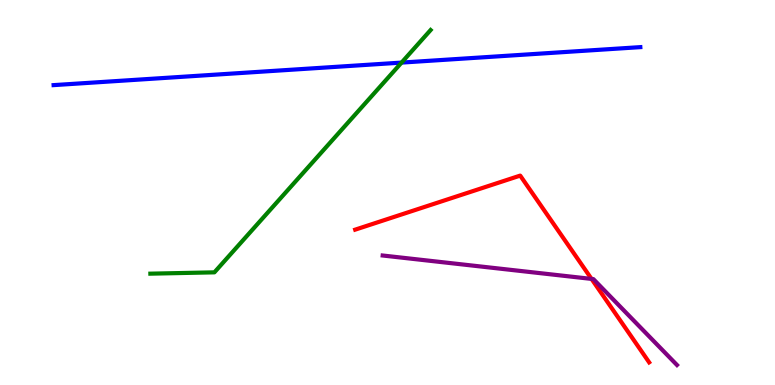[{'lines': ['blue', 'red'], 'intersections': []}, {'lines': ['green', 'red'], 'intersections': []}, {'lines': ['purple', 'red'], 'intersections': [{'x': 7.63, 'y': 2.76}]}, {'lines': ['blue', 'green'], 'intersections': [{'x': 5.18, 'y': 8.37}]}, {'lines': ['blue', 'purple'], 'intersections': []}, {'lines': ['green', 'purple'], 'intersections': []}]